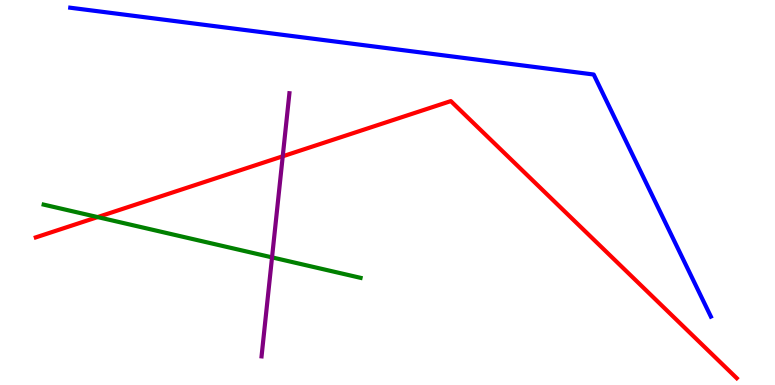[{'lines': ['blue', 'red'], 'intersections': []}, {'lines': ['green', 'red'], 'intersections': [{'x': 1.26, 'y': 4.36}]}, {'lines': ['purple', 'red'], 'intersections': [{'x': 3.65, 'y': 5.94}]}, {'lines': ['blue', 'green'], 'intersections': []}, {'lines': ['blue', 'purple'], 'intersections': []}, {'lines': ['green', 'purple'], 'intersections': [{'x': 3.51, 'y': 3.31}]}]